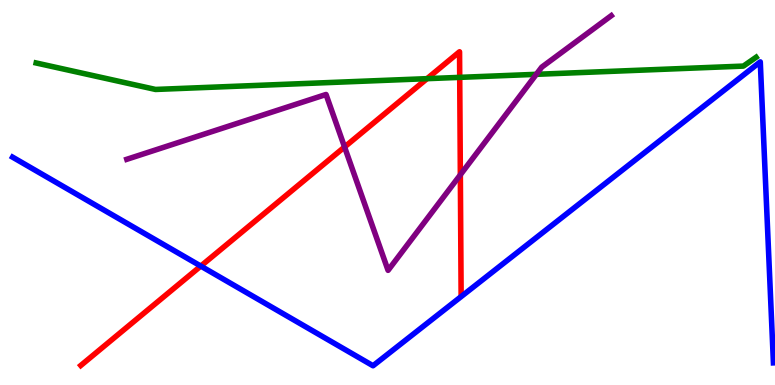[{'lines': ['blue', 'red'], 'intersections': [{'x': 2.59, 'y': 3.09}]}, {'lines': ['green', 'red'], 'intersections': [{'x': 5.51, 'y': 7.96}, {'x': 5.93, 'y': 7.99}]}, {'lines': ['purple', 'red'], 'intersections': [{'x': 4.45, 'y': 6.18}, {'x': 5.94, 'y': 5.46}]}, {'lines': ['blue', 'green'], 'intersections': []}, {'lines': ['blue', 'purple'], 'intersections': []}, {'lines': ['green', 'purple'], 'intersections': [{'x': 6.92, 'y': 8.07}]}]